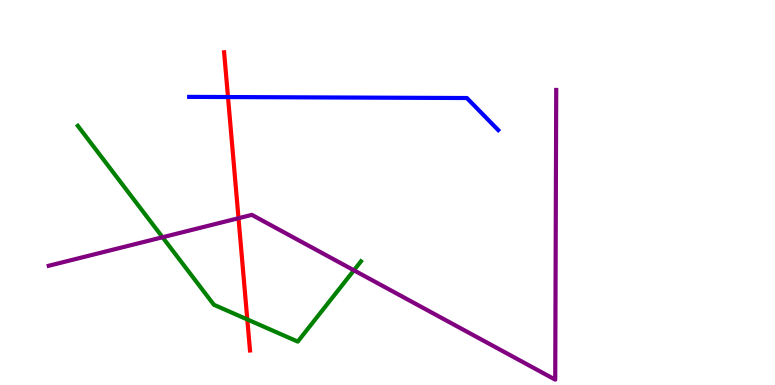[{'lines': ['blue', 'red'], 'intersections': [{'x': 2.94, 'y': 7.48}]}, {'lines': ['green', 'red'], 'intersections': [{'x': 3.19, 'y': 1.7}]}, {'lines': ['purple', 'red'], 'intersections': [{'x': 3.08, 'y': 4.33}]}, {'lines': ['blue', 'green'], 'intersections': []}, {'lines': ['blue', 'purple'], 'intersections': []}, {'lines': ['green', 'purple'], 'intersections': [{'x': 2.1, 'y': 3.84}, {'x': 4.57, 'y': 2.98}]}]